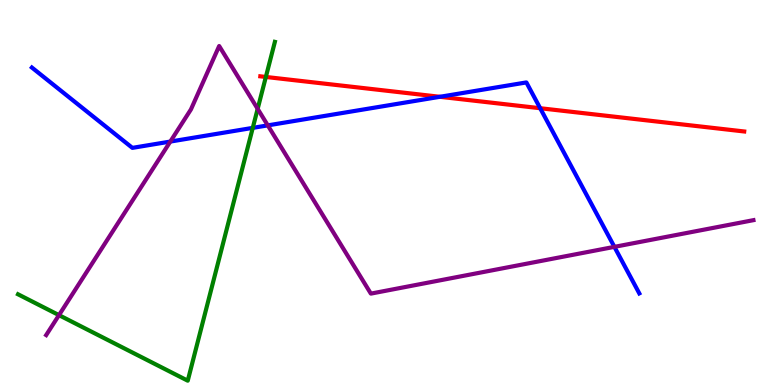[{'lines': ['blue', 'red'], 'intersections': [{'x': 5.68, 'y': 7.49}, {'x': 6.97, 'y': 7.19}]}, {'lines': ['green', 'red'], 'intersections': [{'x': 3.43, 'y': 8.0}]}, {'lines': ['purple', 'red'], 'intersections': []}, {'lines': ['blue', 'green'], 'intersections': [{'x': 3.26, 'y': 6.68}]}, {'lines': ['blue', 'purple'], 'intersections': [{'x': 2.2, 'y': 6.32}, {'x': 3.46, 'y': 6.74}, {'x': 7.93, 'y': 3.59}]}, {'lines': ['green', 'purple'], 'intersections': [{'x': 0.761, 'y': 1.81}, {'x': 3.32, 'y': 7.17}]}]